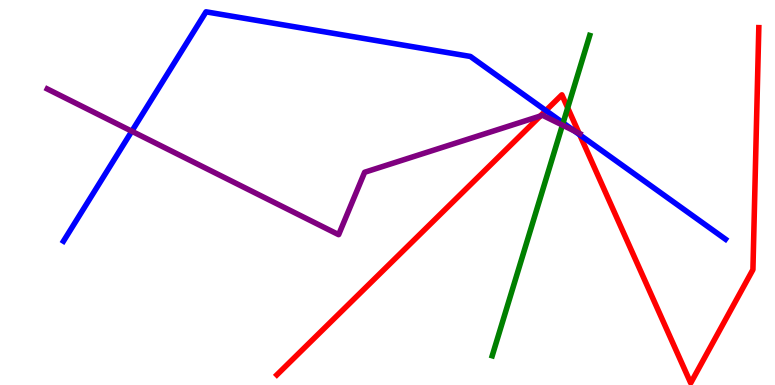[{'lines': ['blue', 'red'], 'intersections': [{'x': 7.04, 'y': 7.13}, {'x': 7.48, 'y': 6.5}]}, {'lines': ['green', 'red'], 'intersections': [{'x': 7.33, 'y': 7.2}]}, {'lines': ['purple', 'red'], 'intersections': [{'x': 6.97, 'y': 6.99}, {'x': 7.47, 'y': 6.54}]}, {'lines': ['blue', 'green'], 'intersections': [{'x': 7.27, 'y': 6.81}]}, {'lines': ['blue', 'purple'], 'intersections': [{'x': 1.7, 'y': 6.59}, {'x': 7.41, 'y': 6.6}]}, {'lines': ['green', 'purple'], 'intersections': [{'x': 7.26, 'y': 6.75}]}]